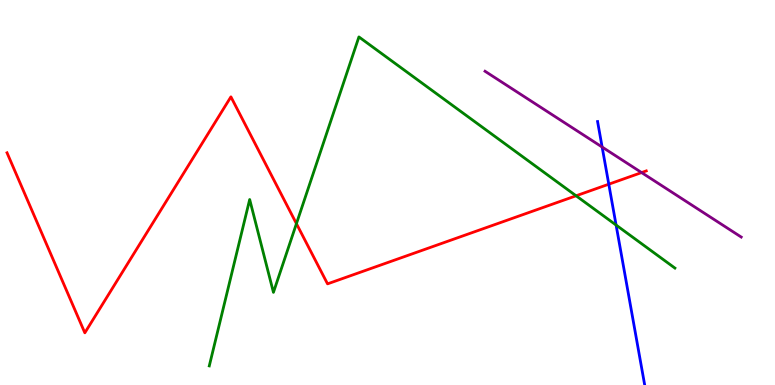[{'lines': ['blue', 'red'], 'intersections': [{'x': 7.86, 'y': 5.22}]}, {'lines': ['green', 'red'], 'intersections': [{'x': 3.82, 'y': 4.19}, {'x': 7.43, 'y': 4.91}]}, {'lines': ['purple', 'red'], 'intersections': [{'x': 8.28, 'y': 5.52}]}, {'lines': ['blue', 'green'], 'intersections': [{'x': 7.95, 'y': 4.15}]}, {'lines': ['blue', 'purple'], 'intersections': [{'x': 7.77, 'y': 6.18}]}, {'lines': ['green', 'purple'], 'intersections': []}]